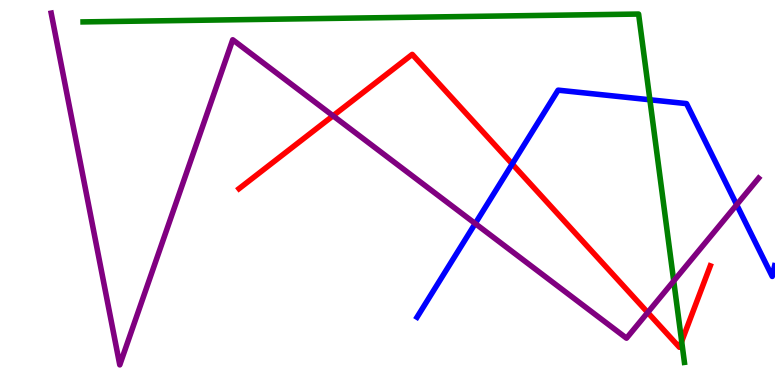[{'lines': ['blue', 'red'], 'intersections': [{'x': 6.61, 'y': 5.74}]}, {'lines': ['green', 'red'], 'intersections': [{'x': 8.8, 'y': 1.13}]}, {'lines': ['purple', 'red'], 'intersections': [{'x': 4.3, 'y': 6.99}, {'x': 8.36, 'y': 1.88}]}, {'lines': ['blue', 'green'], 'intersections': [{'x': 8.39, 'y': 7.41}]}, {'lines': ['blue', 'purple'], 'intersections': [{'x': 6.13, 'y': 4.19}, {'x': 9.51, 'y': 4.68}]}, {'lines': ['green', 'purple'], 'intersections': [{'x': 8.69, 'y': 2.7}]}]